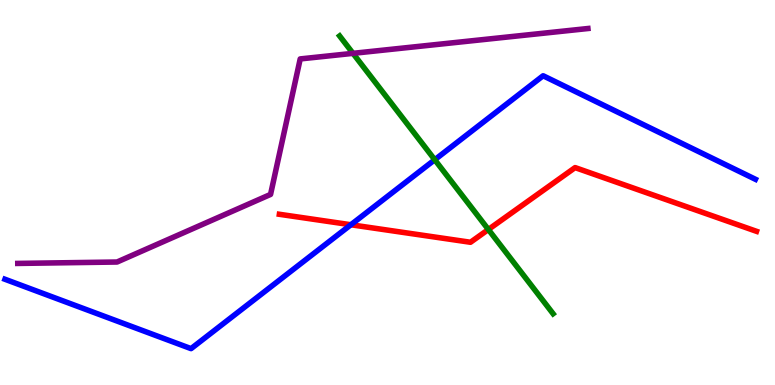[{'lines': ['blue', 'red'], 'intersections': [{'x': 4.53, 'y': 4.16}]}, {'lines': ['green', 'red'], 'intersections': [{'x': 6.3, 'y': 4.04}]}, {'lines': ['purple', 'red'], 'intersections': []}, {'lines': ['blue', 'green'], 'intersections': [{'x': 5.61, 'y': 5.85}]}, {'lines': ['blue', 'purple'], 'intersections': []}, {'lines': ['green', 'purple'], 'intersections': [{'x': 4.55, 'y': 8.61}]}]